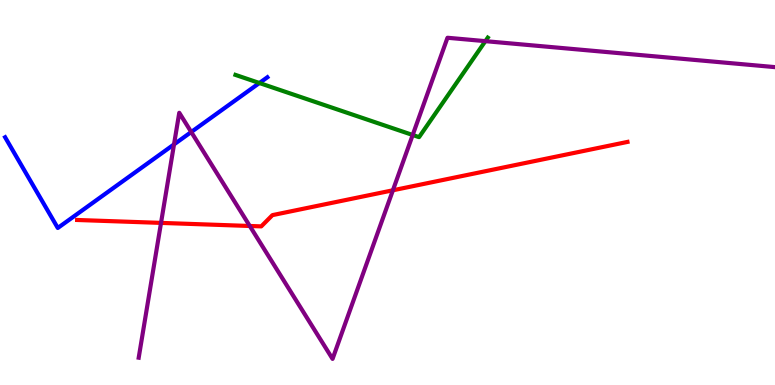[{'lines': ['blue', 'red'], 'intersections': []}, {'lines': ['green', 'red'], 'intersections': []}, {'lines': ['purple', 'red'], 'intersections': [{'x': 2.08, 'y': 4.21}, {'x': 3.22, 'y': 4.13}, {'x': 5.07, 'y': 5.06}]}, {'lines': ['blue', 'green'], 'intersections': [{'x': 3.35, 'y': 7.84}]}, {'lines': ['blue', 'purple'], 'intersections': [{'x': 2.25, 'y': 6.25}, {'x': 2.47, 'y': 6.57}]}, {'lines': ['green', 'purple'], 'intersections': [{'x': 5.33, 'y': 6.49}, {'x': 6.26, 'y': 8.93}]}]